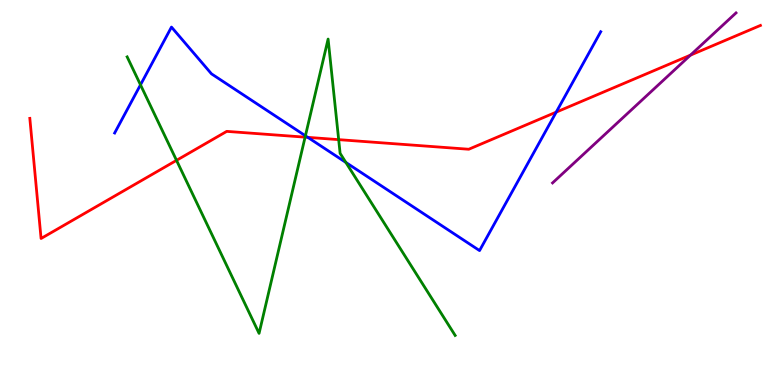[{'lines': ['blue', 'red'], 'intersections': [{'x': 3.97, 'y': 6.43}, {'x': 7.18, 'y': 7.09}]}, {'lines': ['green', 'red'], 'intersections': [{'x': 2.28, 'y': 5.84}, {'x': 3.94, 'y': 6.44}, {'x': 4.37, 'y': 6.37}]}, {'lines': ['purple', 'red'], 'intersections': [{'x': 8.91, 'y': 8.57}]}, {'lines': ['blue', 'green'], 'intersections': [{'x': 1.81, 'y': 7.8}, {'x': 3.94, 'y': 6.47}, {'x': 4.46, 'y': 5.78}]}, {'lines': ['blue', 'purple'], 'intersections': []}, {'lines': ['green', 'purple'], 'intersections': []}]